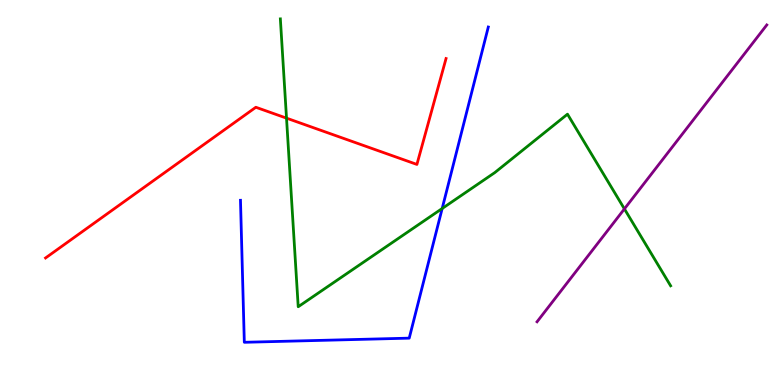[{'lines': ['blue', 'red'], 'intersections': []}, {'lines': ['green', 'red'], 'intersections': [{'x': 3.7, 'y': 6.93}]}, {'lines': ['purple', 'red'], 'intersections': []}, {'lines': ['blue', 'green'], 'intersections': [{'x': 5.71, 'y': 4.58}]}, {'lines': ['blue', 'purple'], 'intersections': []}, {'lines': ['green', 'purple'], 'intersections': [{'x': 8.06, 'y': 4.57}]}]